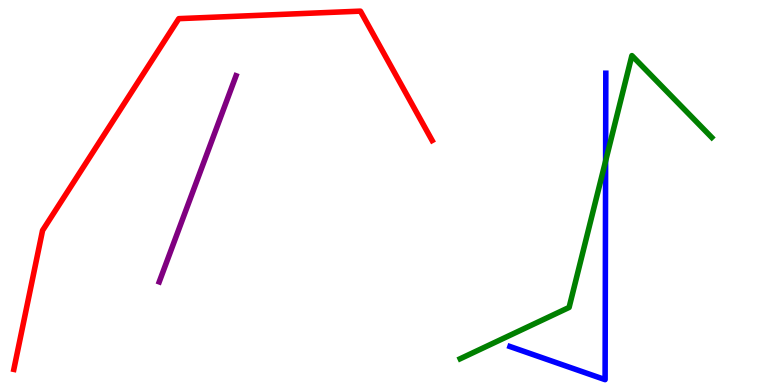[{'lines': ['blue', 'red'], 'intersections': []}, {'lines': ['green', 'red'], 'intersections': []}, {'lines': ['purple', 'red'], 'intersections': []}, {'lines': ['blue', 'green'], 'intersections': [{'x': 7.81, 'y': 5.82}]}, {'lines': ['blue', 'purple'], 'intersections': []}, {'lines': ['green', 'purple'], 'intersections': []}]